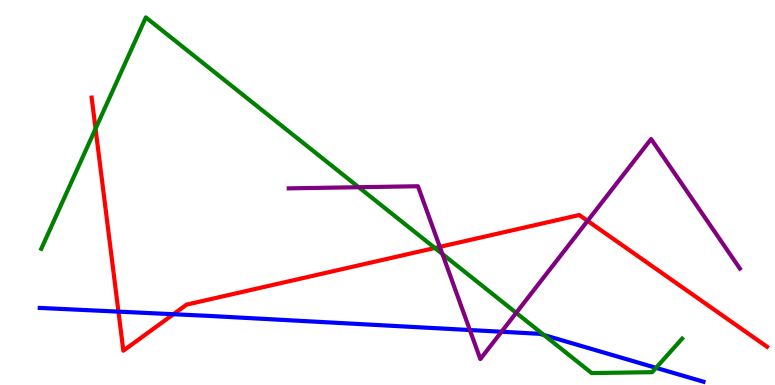[{'lines': ['blue', 'red'], 'intersections': [{'x': 1.53, 'y': 1.91}, {'x': 2.24, 'y': 1.84}]}, {'lines': ['green', 'red'], 'intersections': [{'x': 1.23, 'y': 6.66}, {'x': 5.61, 'y': 3.56}]}, {'lines': ['purple', 'red'], 'intersections': [{'x': 5.68, 'y': 3.59}, {'x': 7.58, 'y': 4.26}]}, {'lines': ['blue', 'green'], 'intersections': [{'x': 7.02, 'y': 1.3}, {'x': 8.47, 'y': 0.446}]}, {'lines': ['blue', 'purple'], 'intersections': [{'x': 6.06, 'y': 1.43}, {'x': 6.47, 'y': 1.38}]}, {'lines': ['green', 'purple'], 'intersections': [{'x': 4.63, 'y': 5.14}, {'x': 5.71, 'y': 3.4}, {'x': 6.66, 'y': 1.87}]}]